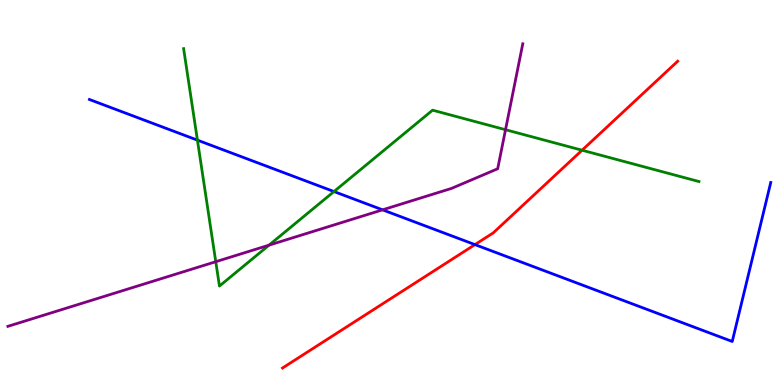[{'lines': ['blue', 'red'], 'intersections': [{'x': 6.13, 'y': 3.65}]}, {'lines': ['green', 'red'], 'intersections': [{'x': 7.51, 'y': 6.1}]}, {'lines': ['purple', 'red'], 'intersections': []}, {'lines': ['blue', 'green'], 'intersections': [{'x': 2.55, 'y': 6.36}, {'x': 4.31, 'y': 5.02}]}, {'lines': ['blue', 'purple'], 'intersections': [{'x': 4.94, 'y': 4.55}]}, {'lines': ['green', 'purple'], 'intersections': [{'x': 2.78, 'y': 3.2}, {'x': 3.47, 'y': 3.63}, {'x': 6.52, 'y': 6.63}]}]